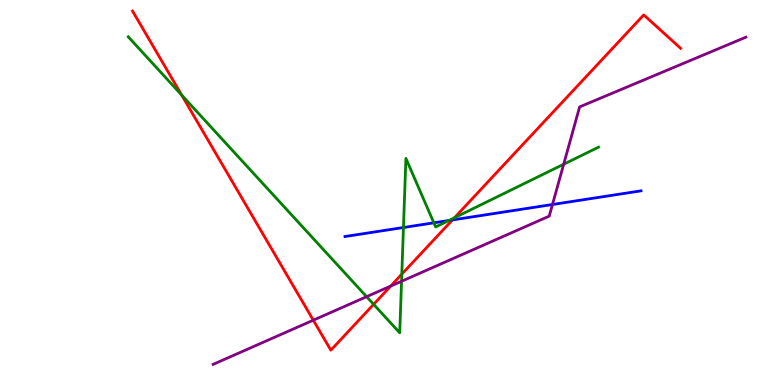[{'lines': ['blue', 'red'], 'intersections': [{'x': 5.84, 'y': 4.29}]}, {'lines': ['green', 'red'], 'intersections': [{'x': 2.34, 'y': 7.53}, {'x': 4.82, 'y': 2.09}, {'x': 5.18, 'y': 2.88}, {'x': 5.86, 'y': 4.34}]}, {'lines': ['purple', 'red'], 'intersections': [{'x': 4.04, 'y': 1.68}, {'x': 5.04, 'y': 2.57}]}, {'lines': ['blue', 'green'], 'intersections': [{'x': 5.21, 'y': 4.09}, {'x': 5.6, 'y': 4.21}, {'x': 5.79, 'y': 4.27}]}, {'lines': ['blue', 'purple'], 'intersections': [{'x': 7.13, 'y': 4.69}]}, {'lines': ['green', 'purple'], 'intersections': [{'x': 4.73, 'y': 2.29}, {'x': 5.18, 'y': 2.69}, {'x': 7.27, 'y': 5.73}]}]